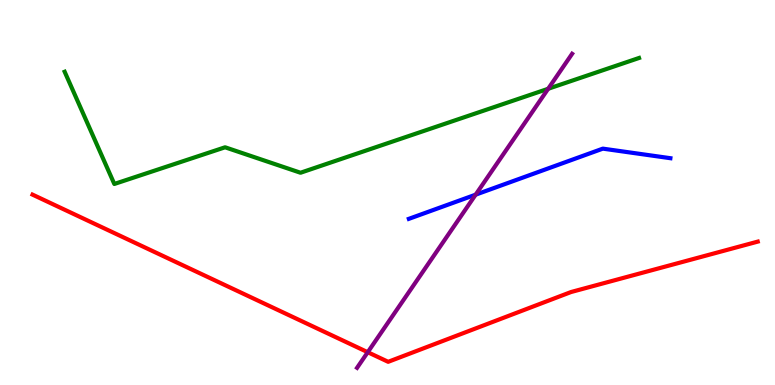[{'lines': ['blue', 'red'], 'intersections': []}, {'lines': ['green', 'red'], 'intersections': []}, {'lines': ['purple', 'red'], 'intersections': [{'x': 4.75, 'y': 0.852}]}, {'lines': ['blue', 'green'], 'intersections': []}, {'lines': ['blue', 'purple'], 'intersections': [{'x': 6.14, 'y': 4.94}]}, {'lines': ['green', 'purple'], 'intersections': [{'x': 7.07, 'y': 7.69}]}]